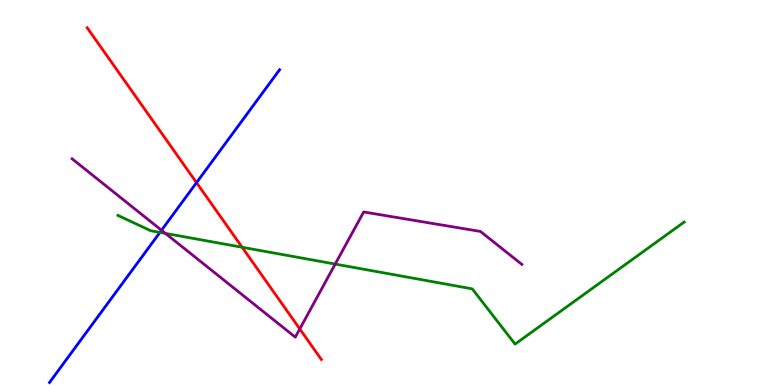[{'lines': ['blue', 'red'], 'intersections': [{'x': 2.54, 'y': 5.26}]}, {'lines': ['green', 'red'], 'intersections': [{'x': 3.12, 'y': 3.58}]}, {'lines': ['purple', 'red'], 'intersections': [{'x': 3.87, 'y': 1.46}]}, {'lines': ['blue', 'green'], 'intersections': [{'x': 2.06, 'y': 3.96}]}, {'lines': ['blue', 'purple'], 'intersections': [{'x': 2.08, 'y': 4.02}]}, {'lines': ['green', 'purple'], 'intersections': [{'x': 2.13, 'y': 3.94}, {'x': 4.33, 'y': 3.14}]}]